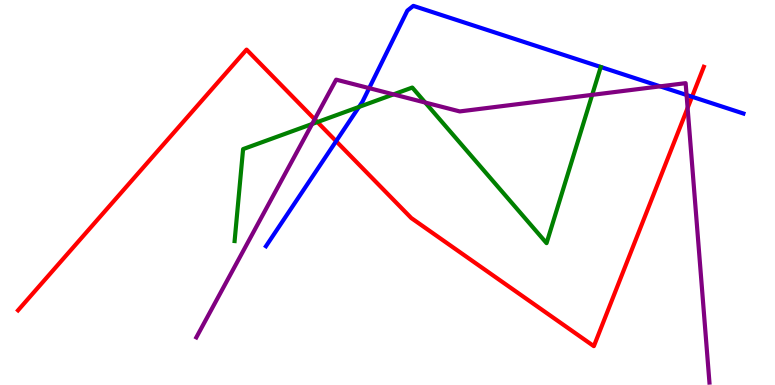[{'lines': ['blue', 'red'], 'intersections': [{'x': 4.34, 'y': 6.33}, {'x': 8.93, 'y': 7.49}]}, {'lines': ['green', 'red'], 'intersections': [{'x': 4.1, 'y': 6.83}]}, {'lines': ['purple', 'red'], 'intersections': [{'x': 4.06, 'y': 6.9}, {'x': 8.87, 'y': 7.19}]}, {'lines': ['blue', 'green'], 'intersections': [{'x': 4.63, 'y': 7.22}]}, {'lines': ['blue', 'purple'], 'intersections': [{'x': 4.76, 'y': 7.71}, {'x': 8.52, 'y': 7.76}, {'x': 8.86, 'y': 7.53}]}, {'lines': ['green', 'purple'], 'intersections': [{'x': 4.03, 'y': 6.78}, {'x': 5.08, 'y': 7.55}, {'x': 5.49, 'y': 7.34}, {'x': 7.64, 'y': 7.54}]}]